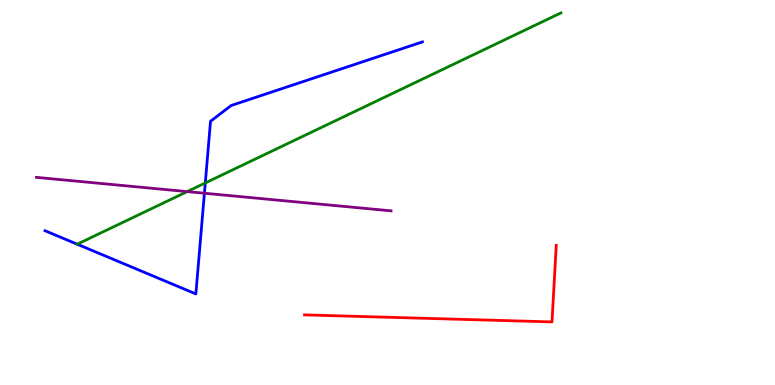[{'lines': ['blue', 'red'], 'intersections': []}, {'lines': ['green', 'red'], 'intersections': []}, {'lines': ['purple', 'red'], 'intersections': []}, {'lines': ['blue', 'green'], 'intersections': [{'x': 0.996, 'y': 3.66}, {'x': 2.65, 'y': 5.25}]}, {'lines': ['blue', 'purple'], 'intersections': [{'x': 2.64, 'y': 4.98}]}, {'lines': ['green', 'purple'], 'intersections': [{'x': 2.42, 'y': 5.02}]}]